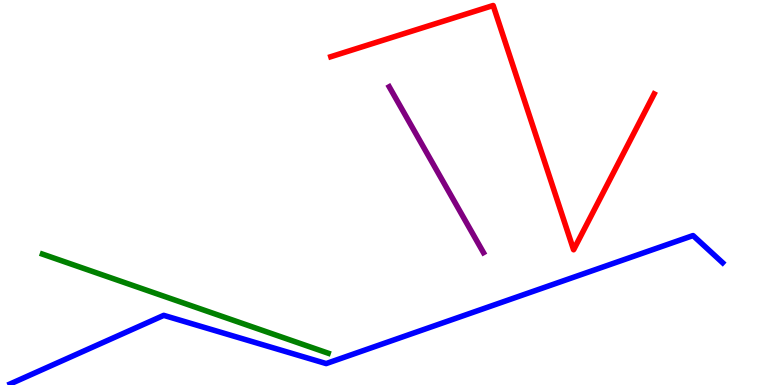[{'lines': ['blue', 'red'], 'intersections': []}, {'lines': ['green', 'red'], 'intersections': []}, {'lines': ['purple', 'red'], 'intersections': []}, {'lines': ['blue', 'green'], 'intersections': []}, {'lines': ['blue', 'purple'], 'intersections': []}, {'lines': ['green', 'purple'], 'intersections': []}]